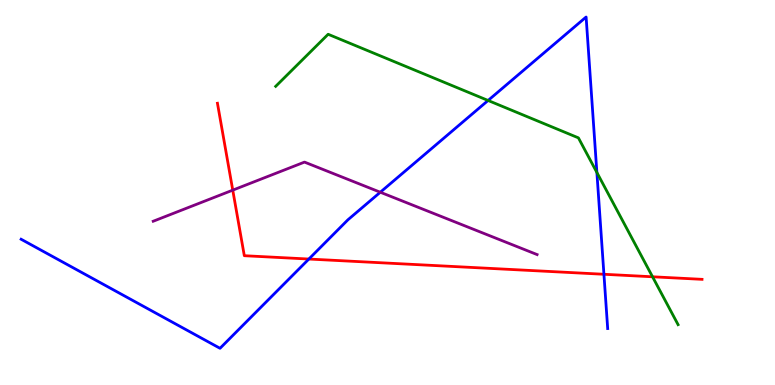[{'lines': ['blue', 'red'], 'intersections': [{'x': 3.99, 'y': 3.27}, {'x': 7.79, 'y': 2.88}]}, {'lines': ['green', 'red'], 'intersections': [{'x': 8.42, 'y': 2.81}]}, {'lines': ['purple', 'red'], 'intersections': [{'x': 3.0, 'y': 5.06}]}, {'lines': ['blue', 'green'], 'intersections': [{'x': 6.3, 'y': 7.39}, {'x': 7.7, 'y': 5.52}]}, {'lines': ['blue', 'purple'], 'intersections': [{'x': 4.91, 'y': 5.01}]}, {'lines': ['green', 'purple'], 'intersections': []}]